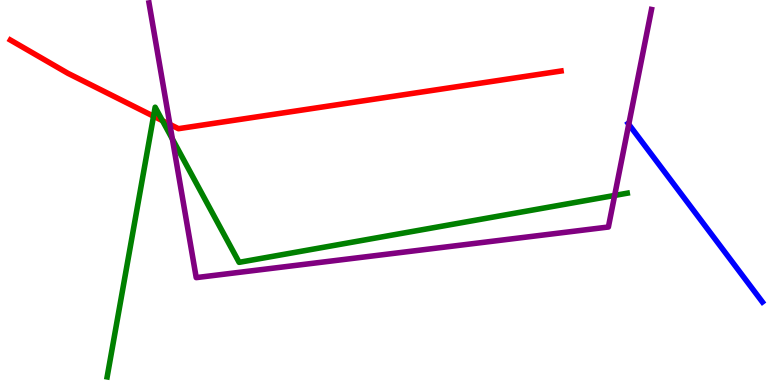[{'lines': ['blue', 'red'], 'intersections': []}, {'lines': ['green', 'red'], 'intersections': [{'x': 1.98, 'y': 6.98}, {'x': 2.1, 'y': 6.87}]}, {'lines': ['purple', 'red'], 'intersections': [{'x': 2.19, 'y': 6.77}]}, {'lines': ['blue', 'green'], 'intersections': []}, {'lines': ['blue', 'purple'], 'intersections': [{'x': 8.11, 'y': 6.77}]}, {'lines': ['green', 'purple'], 'intersections': [{'x': 2.22, 'y': 6.39}, {'x': 7.93, 'y': 4.92}]}]